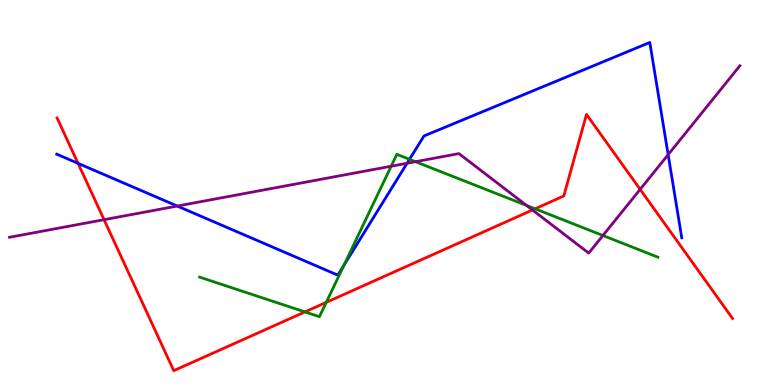[{'lines': ['blue', 'red'], 'intersections': [{'x': 1.01, 'y': 5.76}]}, {'lines': ['green', 'red'], 'intersections': [{'x': 3.93, 'y': 1.9}, {'x': 4.21, 'y': 2.15}, {'x': 6.9, 'y': 4.58}]}, {'lines': ['purple', 'red'], 'intersections': [{'x': 1.34, 'y': 4.29}, {'x': 6.87, 'y': 4.55}, {'x': 8.26, 'y': 5.08}]}, {'lines': ['blue', 'green'], 'intersections': [{'x': 4.44, 'y': 3.11}, {'x': 5.28, 'y': 5.86}]}, {'lines': ['blue', 'purple'], 'intersections': [{'x': 2.29, 'y': 4.65}, {'x': 5.25, 'y': 5.76}, {'x': 8.62, 'y': 5.98}]}, {'lines': ['green', 'purple'], 'intersections': [{'x': 5.05, 'y': 5.68}, {'x': 5.36, 'y': 5.8}, {'x': 6.79, 'y': 4.66}, {'x': 7.78, 'y': 3.88}]}]